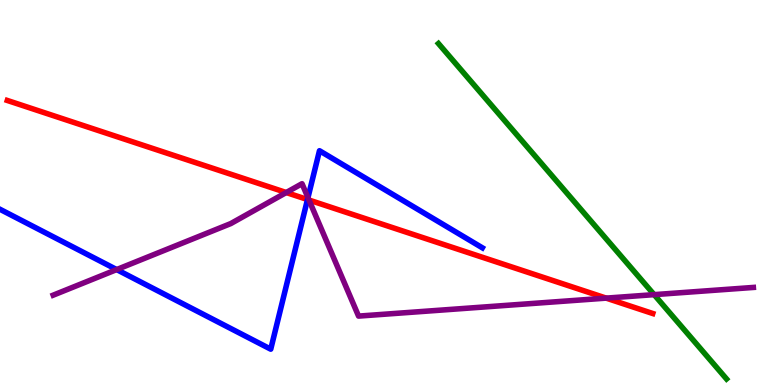[{'lines': ['blue', 'red'], 'intersections': [{'x': 3.97, 'y': 4.82}]}, {'lines': ['green', 'red'], 'intersections': []}, {'lines': ['purple', 'red'], 'intersections': [{'x': 3.69, 'y': 5.0}, {'x': 3.99, 'y': 4.8}, {'x': 7.82, 'y': 2.26}]}, {'lines': ['blue', 'green'], 'intersections': []}, {'lines': ['blue', 'purple'], 'intersections': [{'x': 1.51, 'y': 3.0}, {'x': 3.97, 'y': 4.87}]}, {'lines': ['green', 'purple'], 'intersections': [{'x': 8.44, 'y': 2.35}]}]